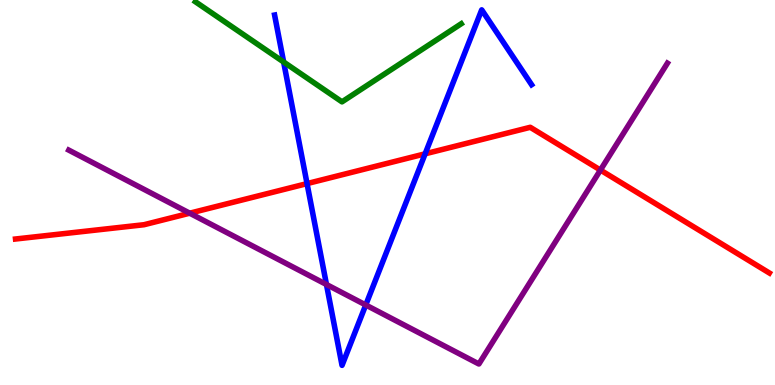[{'lines': ['blue', 'red'], 'intersections': [{'x': 3.96, 'y': 5.23}, {'x': 5.49, 'y': 6.0}]}, {'lines': ['green', 'red'], 'intersections': []}, {'lines': ['purple', 'red'], 'intersections': [{'x': 2.45, 'y': 4.46}, {'x': 7.75, 'y': 5.58}]}, {'lines': ['blue', 'green'], 'intersections': [{'x': 3.66, 'y': 8.39}]}, {'lines': ['blue', 'purple'], 'intersections': [{'x': 4.21, 'y': 2.61}, {'x': 4.72, 'y': 2.08}]}, {'lines': ['green', 'purple'], 'intersections': []}]